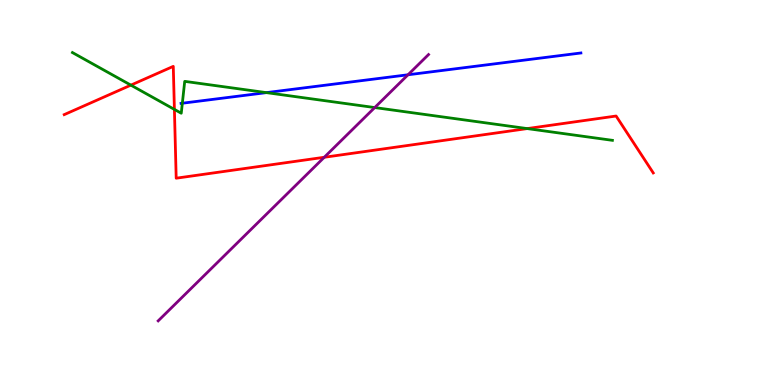[{'lines': ['blue', 'red'], 'intersections': []}, {'lines': ['green', 'red'], 'intersections': [{'x': 1.69, 'y': 7.79}, {'x': 2.25, 'y': 7.16}, {'x': 6.8, 'y': 6.66}]}, {'lines': ['purple', 'red'], 'intersections': [{'x': 4.18, 'y': 5.92}]}, {'lines': ['blue', 'green'], 'intersections': [{'x': 2.35, 'y': 7.32}, {'x': 3.44, 'y': 7.59}]}, {'lines': ['blue', 'purple'], 'intersections': [{'x': 5.26, 'y': 8.06}]}, {'lines': ['green', 'purple'], 'intersections': [{'x': 4.84, 'y': 7.21}]}]